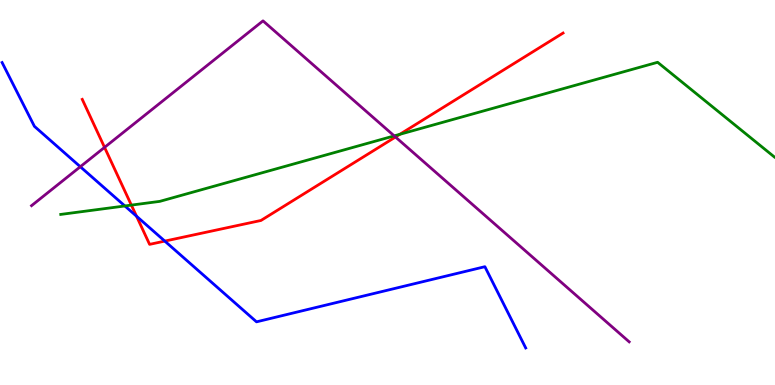[{'lines': ['blue', 'red'], 'intersections': [{'x': 1.76, 'y': 4.38}, {'x': 2.13, 'y': 3.74}]}, {'lines': ['green', 'red'], 'intersections': [{'x': 1.7, 'y': 4.67}, {'x': 5.16, 'y': 6.51}]}, {'lines': ['purple', 'red'], 'intersections': [{'x': 1.35, 'y': 6.17}, {'x': 5.1, 'y': 6.44}]}, {'lines': ['blue', 'green'], 'intersections': [{'x': 1.61, 'y': 4.65}]}, {'lines': ['blue', 'purple'], 'intersections': [{'x': 1.04, 'y': 5.67}]}, {'lines': ['green', 'purple'], 'intersections': [{'x': 5.09, 'y': 6.47}]}]